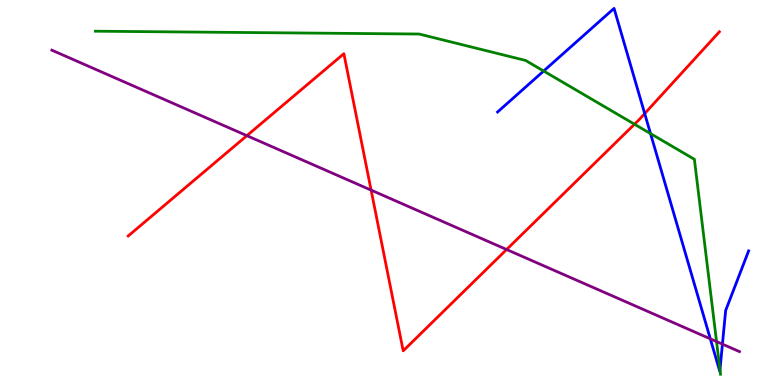[{'lines': ['blue', 'red'], 'intersections': [{'x': 8.32, 'y': 7.05}]}, {'lines': ['green', 'red'], 'intersections': [{'x': 8.19, 'y': 6.77}]}, {'lines': ['purple', 'red'], 'intersections': [{'x': 3.19, 'y': 6.48}, {'x': 4.79, 'y': 5.06}, {'x': 6.54, 'y': 3.52}]}, {'lines': ['blue', 'green'], 'intersections': [{'x': 7.01, 'y': 8.16}, {'x': 8.39, 'y': 6.53}, {'x': 9.29, 'y': 0.395}]}, {'lines': ['blue', 'purple'], 'intersections': [{'x': 9.17, 'y': 1.2}, {'x': 9.32, 'y': 1.06}]}, {'lines': ['green', 'purple'], 'intersections': [{'x': 9.25, 'y': 1.13}]}]